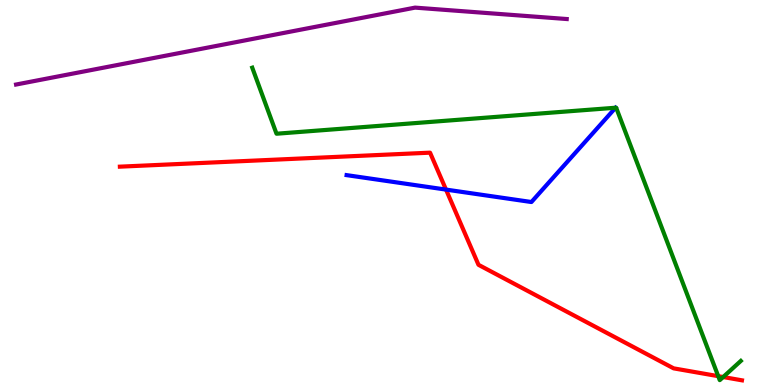[{'lines': ['blue', 'red'], 'intersections': [{'x': 5.75, 'y': 5.08}]}, {'lines': ['green', 'red'], 'intersections': [{'x': 9.27, 'y': 0.229}, {'x': 9.33, 'y': 0.207}]}, {'lines': ['purple', 'red'], 'intersections': []}, {'lines': ['blue', 'green'], 'intersections': []}, {'lines': ['blue', 'purple'], 'intersections': []}, {'lines': ['green', 'purple'], 'intersections': []}]